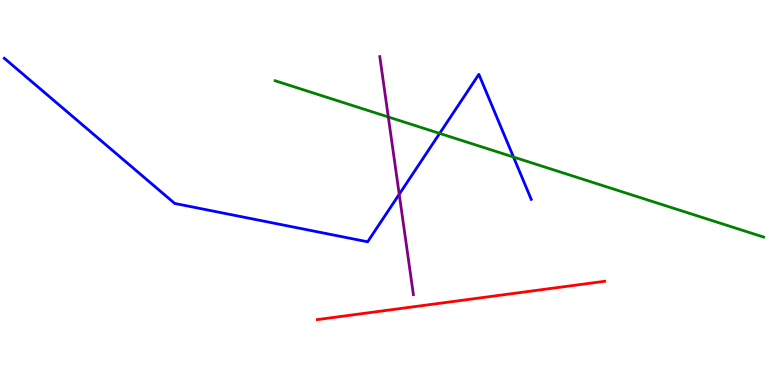[{'lines': ['blue', 'red'], 'intersections': []}, {'lines': ['green', 'red'], 'intersections': []}, {'lines': ['purple', 'red'], 'intersections': []}, {'lines': ['blue', 'green'], 'intersections': [{'x': 5.67, 'y': 6.54}, {'x': 6.63, 'y': 5.92}]}, {'lines': ['blue', 'purple'], 'intersections': [{'x': 5.15, 'y': 4.95}]}, {'lines': ['green', 'purple'], 'intersections': [{'x': 5.01, 'y': 6.96}]}]